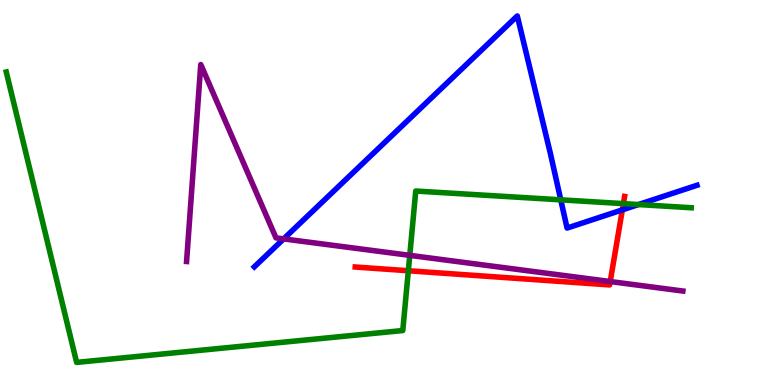[{'lines': ['blue', 'red'], 'intersections': [{'x': 8.03, 'y': 4.55}]}, {'lines': ['green', 'red'], 'intersections': [{'x': 5.27, 'y': 2.97}, {'x': 8.04, 'y': 4.71}]}, {'lines': ['purple', 'red'], 'intersections': [{'x': 7.87, 'y': 2.69}]}, {'lines': ['blue', 'green'], 'intersections': [{'x': 7.24, 'y': 4.81}, {'x': 8.24, 'y': 4.69}]}, {'lines': ['blue', 'purple'], 'intersections': [{'x': 3.66, 'y': 3.8}]}, {'lines': ['green', 'purple'], 'intersections': [{'x': 5.29, 'y': 3.37}]}]